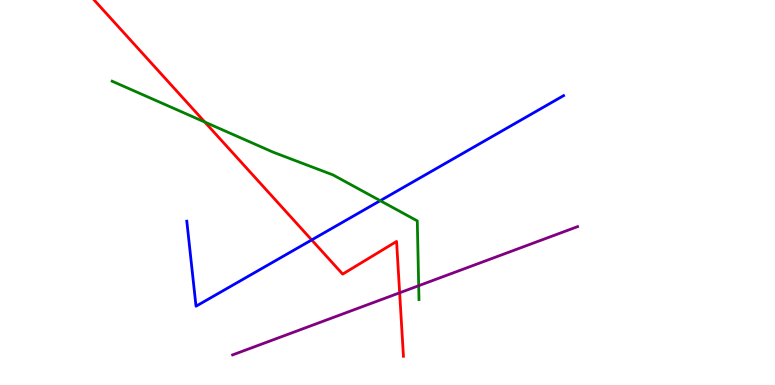[{'lines': ['blue', 'red'], 'intersections': [{'x': 4.02, 'y': 3.77}]}, {'lines': ['green', 'red'], 'intersections': [{'x': 2.64, 'y': 6.83}]}, {'lines': ['purple', 'red'], 'intersections': [{'x': 5.16, 'y': 2.39}]}, {'lines': ['blue', 'green'], 'intersections': [{'x': 4.91, 'y': 4.79}]}, {'lines': ['blue', 'purple'], 'intersections': []}, {'lines': ['green', 'purple'], 'intersections': [{'x': 5.4, 'y': 2.58}]}]